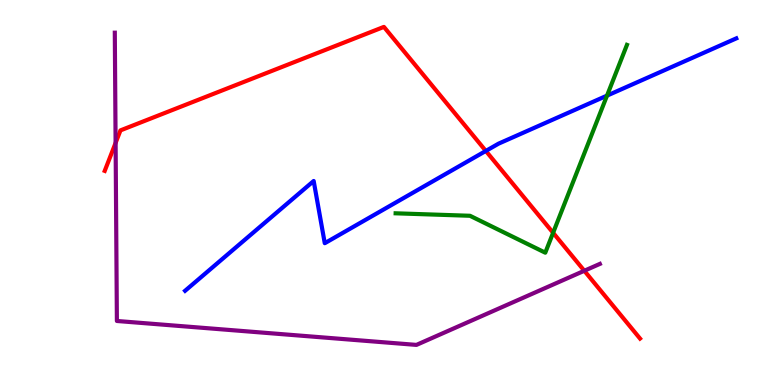[{'lines': ['blue', 'red'], 'intersections': [{'x': 6.27, 'y': 6.08}]}, {'lines': ['green', 'red'], 'intersections': [{'x': 7.14, 'y': 3.95}]}, {'lines': ['purple', 'red'], 'intersections': [{'x': 1.49, 'y': 6.29}, {'x': 7.54, 'y': 2.97}]}, {'lines': ['blue', 'green'], 'intersections': [{'x': 7.83, 'y': 7.52}]}, {'lines': ['blue', 'purple'], 'intersections': []}, {'lines': ['green', 'purple'], 'intersections': []}]